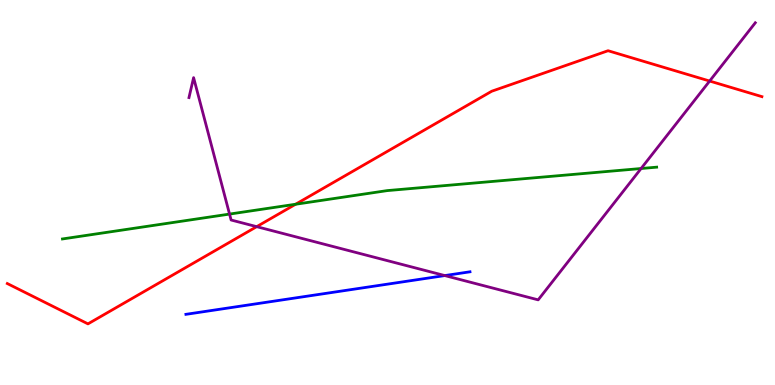[{'lines': ['blue', 'red'], 'intersections': []}, {'lines': ['green', 'red'], 'intersections': [{'x': 3.81, 'y': 4.69}]}, {'lines': ['purple', 'red'], 'intersections': [{'x': 3.31, 'y': 4.11}, {'x': 9.16, 'y': 7.9}]}, {'lines': ['blue', 'green'], 'intersections': []}, {'lines': ['blue', 'purple'], 'intersections': [{'x': 5.74, 'y': 2.84}]}, {'lines': ['green', 'purple'], 'intersections': [{'x': 2.96, 'y': 4.44}, {'x': 8.27, 'y': 5.62}]}]